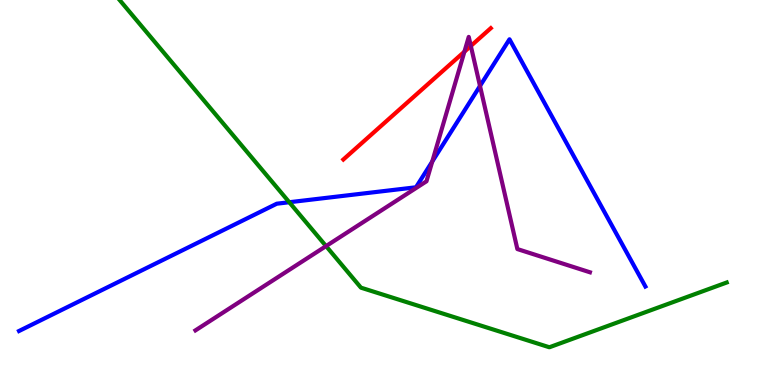[{'lines': ['blue', 'red'], 'intersections': []}, {'lines': ['green', 'red'], 'intersections': []}, {'lines': ['purple', 'red'], 'intersections': [{'x': 5.99, 'y': 8.66}, {'x': 6.08, 'y': 8.81}]}, {'lines': ['blue', 'green'], 'intersections': [{'x': 3.73, 'y': 4.75}]}, {'lines': ['blue', 'purple'], 'intersections': [{'x': 5.58, 'y': 5.8}, {'x': 6.19, 'y': 7.77}]}, {'lines': ['green', 'purple'], 'intersections': [{'x': 4.21, 'y': 3.61}]}]